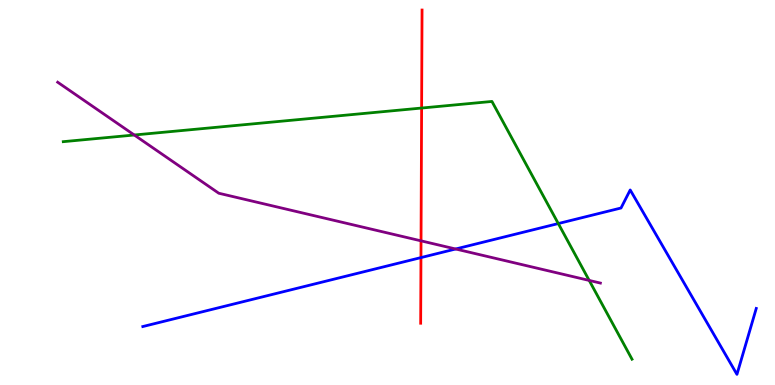[{'lines': ['blue', 'red'], 'intersections': [{'x': 5.43, 'y': 3.31}]}, {'lines': ['green', 'red'], 'intersections': [{'x': 5.44, 'y': 7.19}]}, {'lines': ['purple', 'red'], 'intersections': [{'x': 5.43, 'y': 3.74}]}, {'lines': ['blue', 'green'], 'intersections': [{'x': 7.2, 'y': 4.19}]}, {'lines': ['blue', 'purple'], 'intersections': [{'x': 5.88, 'y': 3.53}]}, {'lines': ['green', 'purple'], 'intersections': [{'x': 1.73, 'y': 6.49}, {'x': 7.6, 'y': 2.72}]}]